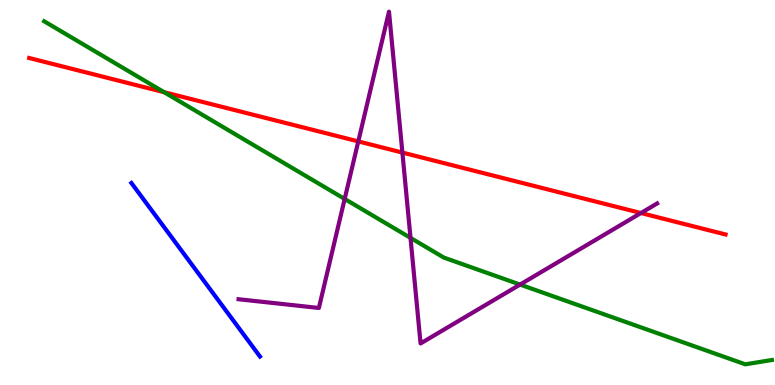[{'lines': ['blue', 'red'], 'intersections': []}, {'lines': ['green', 'red'], 'intersections': [{'x': 2.12, 'y': 7.61}]}, {'lines': ['purple', 'red'], 'intersections': [{'x': 4.62, 'y': 6.33}, {'x': 5.19, 'y': 6.04}, {'x': 8.27, 'y': 4.47}]}, {'lines': ['blue', 'green'], 'intersections': []}, {'lines': ['blue', 'purple'], 'intersections': []}, {'lines': ['green', 'purple'], 'intersections': [{'x': 4.45, 'y': 4.83}, {'x': 5.3, 'y': 3.82}, {'x': 6.71, 'y': 2.61}]}]